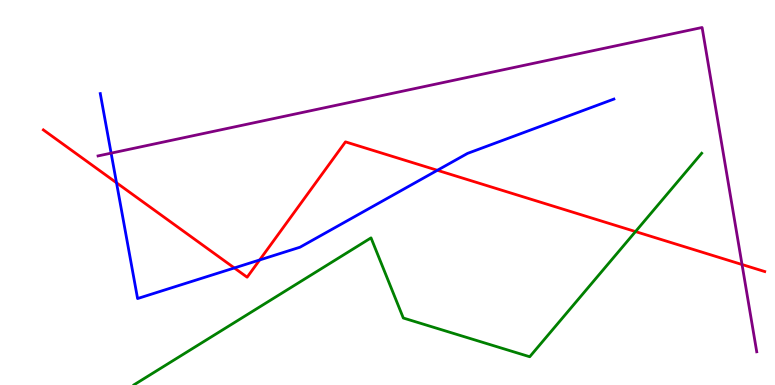[{'lines': ['blue', 'red'], 'intersections': [{'x': 1.5, 'y': 5.25}, {'x': 3.02, 'y': 3.04}, {'x': 3.35, 'y': 3.25}, {'x': 5.64, 'y': 5.58}]}, {'lines': ['green', 'red'], 'intersections': [{'x': 8.2, 'y': 3.99}]}, {'lines': ['purple', 'red'], 'intersections': [{'x': 9.57, 'y': 3.13}]}, {'lines': ['blue', 'green'], 'intersections': []}, {'lines': ['blue', 'purple'], 'intersections': [{'x': 1.43, 'y': 6.02}]}, {'lines': ['green', 'purple'], 'intersections': []}]